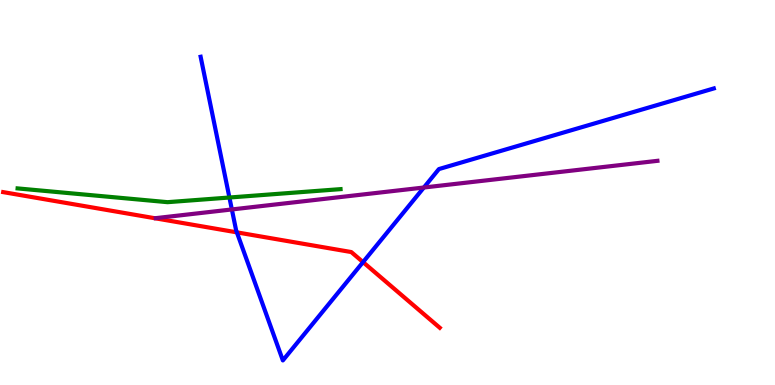[{'lines': ['blue', 'red'], 'intersections': [{'x': 3.06, 'y': 3.96}, {'x': 4.68, 'y': 3.19}]}, {'lines': ['green', 'red'], 'intersections': []}, {'lines': ['purple', 'red'], 'intersections': []}, {'lines': ['blue', 'green'], 'intersections': [{'x': 2.96, 'y': 4.87}]}, {'lines': ['blue', 'purple'], 'intersections': [{'x': 2.99, 'y': 4.56}, {'x': 5.47, 'y': 5.13}]}, {'lines': ['green', 'purple'], 'intersections': []}]